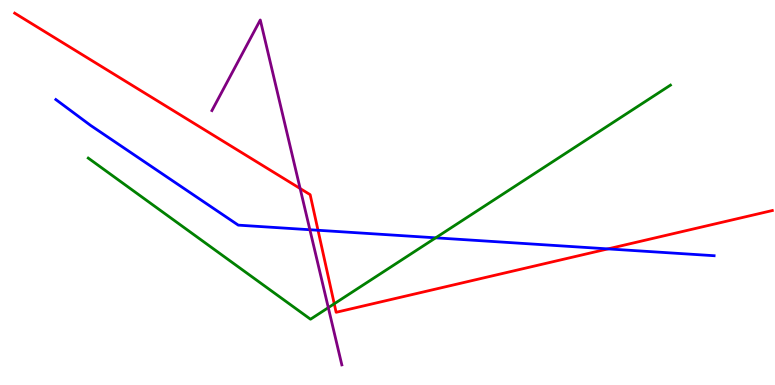[{'lines': ['blue', 'red'], 'intersections': [{'x': 4.1, 'y': 4.02}, {'x': 7.84, 'y': 3.54}]}, {'lines': ['green', 'red'], 'intersections': [{'x': 4.31, 'y': 2.11}]}, {'lines': ['purple', 'red'], 'intersections': [{'x': 3.87, 'y': 5.1}]}, {'lines': ['blue', 'green'], 'intersections': [{'x': 5.62, 'y': 3.82}]}, {'lines': ['blue', 'purple'], 'intersections': [{'x': 4.0, 'y': 4.03}]}, {'lines': ['green', 'purple'], 'intersections': [{'x': 4.24, 'y': 2.01}]}]